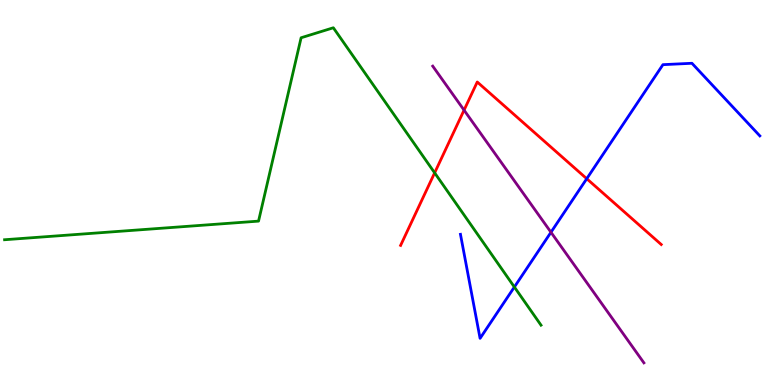[{'lines': ['blue', 'red'], 'intersections': [{'x': 7.57, 'y': 5.36}]}, {'lines': ['green', 'red'], 'intersections': [{'x': 5.61, 'y': 5.51}]}, {'lines': ['purple', 'red'], 'intersections': [{'x': 5.99, 'y': 7.14}]}, {'lines': ['blue', 'green'], 'intersections': [{'x': 6.64, 'y': 2.54}]}, {'lines': ['blue', 'purple'], 'intersections': [{'x': 7.11, 'y': 3.97}]}, {'lines': ['green', 'purple'], 'intersections': []}]